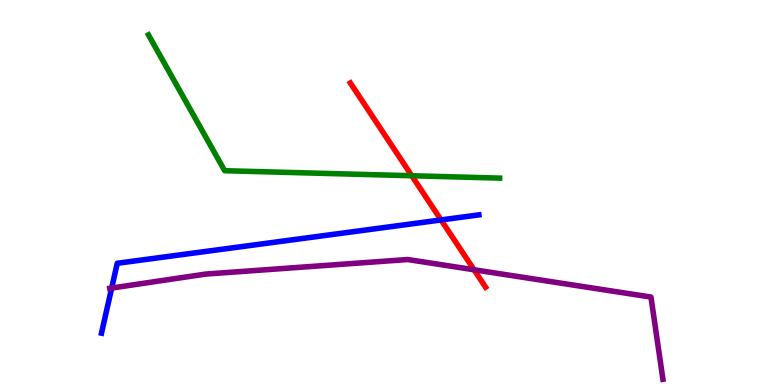[{'lines': ['blue', 'red'], 'intersections': [{'x': 5.69, 'y': 4.29}]}, {'lines': ['green', 'red'], 'intersections': [{'x': 5.31, 'y': 5.44}]}, {'lines': ['purple', 'red'], 'intersections': [{'x': 6.12, 'y': 2.99}]}, {'lines': ['blue', 'green'], 'intersections': []}, {'lines': ['blue', 'purple'], 'intersections': [{'x': 1.44, 'y': 2.52}]}, {'lines': ['green', 'purple'], 'intersections': []}]